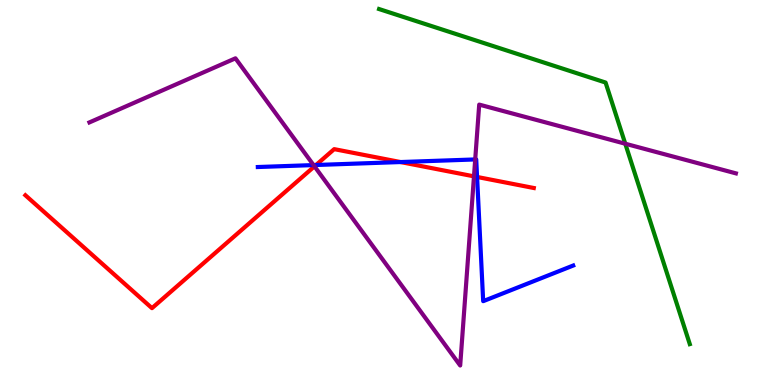[{'lines': ['blue', 'red'], 'intersections': [{'x': 4.08, 'y': 5.71}, {'x': 5.17, 'y': 5.79}, {'x': 6.16, 'y': 5.4}]}, {'lines': ['green', 'red'], 'intersections': []}, {'lines': ['purple', 'red'], 'intersections': [{'x': 4.06, 'y': 5.68}, {'x': 6.12, 'y': 5.42}]}, {'lines': ['blue', 'green'], 'intersections': []}, {'lines': ['blue', 'purple'], 'intersections': [{'x': 4.05, 'y': 5.71}, {'x': 6.13, 'y': 5.86}]}, {'lines': ['green', 'purple'], 'intersections': [{'x': 8.07, 'y': 6.27}]}]